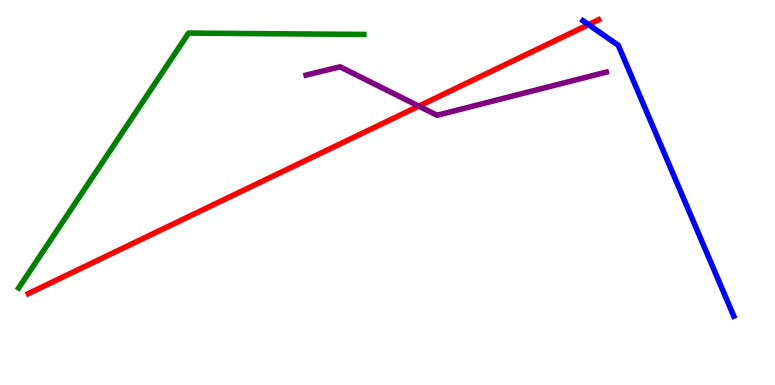[{'lines': ['blue', 'red'], 'intersections': [{'x': 7.59, 'y': 9.36}]}, {'lines': ['green', 'red'], 'intersections': []}, {'lines': ['purple', 'red'], 'intersections': [{'x': 5.4, 'y': 7.24}]}, {'lines': ['blue', 'green'], 'intersections': []}, {'lines': ['blue', 'purple'], 'intersections': []}, {'lines': ['green', 'purple'], 'intersections': []}]